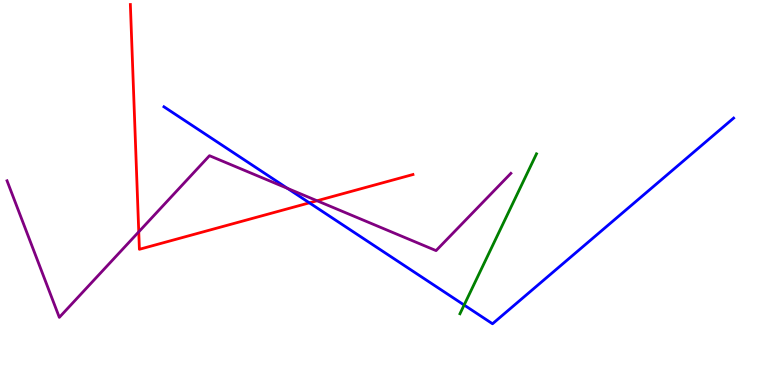[{'lines': ['blue', 'red'], 'intersections': [{'x': 3.99, 'y': 4.73}]}, {'lines': ['green', 'red'], 'intersections': []}, {'lines': ['purple', 'red'], 'intersections': [{'x': 1.79, 'y': 3.98}, {'x': 4.09, 'y': 4.79}]}, {'lines': ['blue', 'green'], 'intersections': [{'x': 5.99, 'y': 2.08}]}, {'lines': ['blue', 'purple'], 'intersections': [{'x': 3.71, 'y': 5.11}]}, {'lines': ['green', 'purple'], 'intersections': []}]